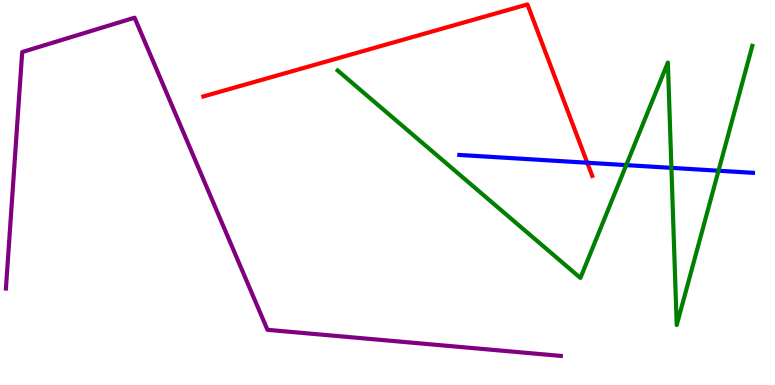[{'lines': ['blue', 'red'], 'intersections': [{'x': 7.58, 'y': 5.77}]}, {'lines': ['green', 'red'], 'intersections': []}, {'lines': ['purple', 'red'], 'intersections': []}, {'lines': ['blue', 'green'], 'intersections': [{'x': 8.08, 'y': 5.71}, {'x': 8.66, 'y': 5.64}, {'x': 9.27, 'y': 5.57}]}, {'lines': ['blue', 'purple'], 'intersections': []}, {'lines': ['green', 'purple'], 'intersections': []}]